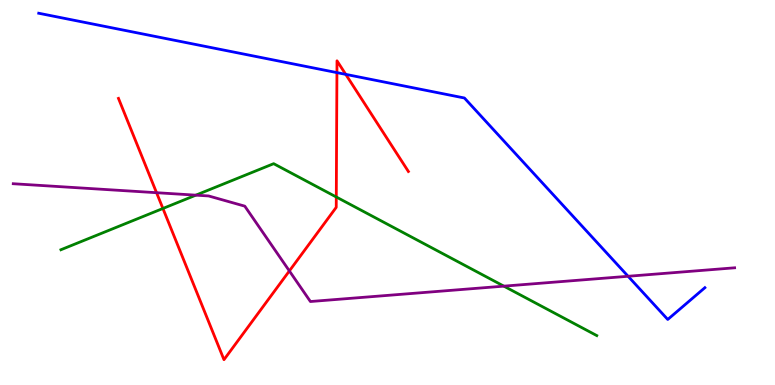[{'lines': ['blue', 'red'], 'intersections': [{'x': 4.35, 'y': 8.11}, {'x': 4.46, 'y': 8.07}]}, {'lines': ['green', 'red'], 'intersections': [{'x': 2.1, 'y': 4.58}, {'x': 4.34, 'y': 4.88}]}, {'lines': ['purple', 'red'], 'intersections': [{'x': 2.02, 'y': 4.99}, {'x': 3.73, 'y': 2.96}]}, {'lines': ['blue', 'green'], 'intersections': []}, {'lines': ['blue', 'purple'], 'intersections': [{'x': 8.1, 'y': 2.82}]}, {'lines': ['green', 'purple'], 'intersections': [{'x': 2.53, 'y': 4.93}, {'x': 6.5, 'y': 2.57}]}]